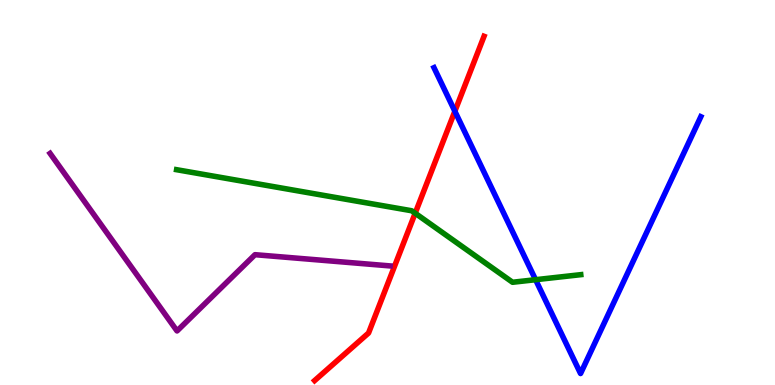[{'lines': ['blue', 'red'], 'intersections': [{'x': 5.87, 'y': 7.11}]}, {'lines': ['green', 'red'], 'intersections': [{'x': 5.36, 'y': 4.46}]}, {'lines': ['purple', 'red'], 'intersections': []}, {'lines': ['blue', 'green'], 'intersections': [{'x': 6.91, 'y': 2.73}]}, {'lines': ['blue', 'purple'], 'intersections': []}, {'lines': ['green', 'purple'], 'intersections': []}]